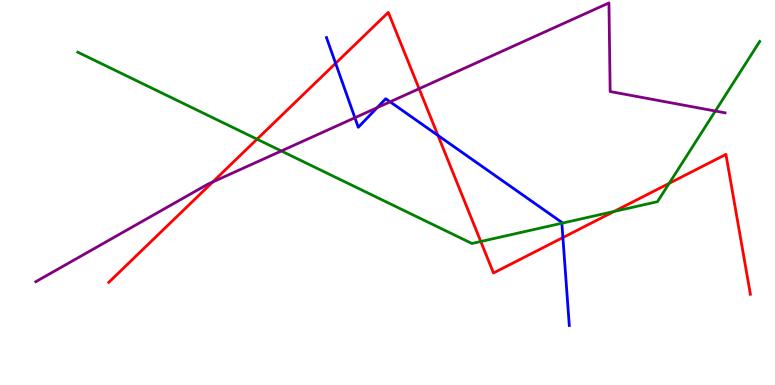[{'lines': ['blue', 'red'], 'intersections': [{'x': 4.33, 'y': 8.36}, {'x': 5.65, 'y': 6.48}, {'x': 7.26, 'y': 3.83}]}, {'lines': ['green', 'red'], 'intersections': [{'x': 3.32, 'y': 6.38}, {'x': 6.2, 'y': 3.73}, {'x': 7.92, 'y': 4.51}, {'x': 8.63, 'y': 5.24}]}, {'lines': ['purple', 'red'], 'intersections': [{'x': 2.74, 'y': 5.27}, {'x': 5.41, 'y': 7.7}]}, {'lines': ['blue', 'green'], 'intersections': [{'x': 7.25, 'y': 4.2}]}, {'lines': ['blue', 'purple'], 'intersections': [{'x': 4.58, 'y': 6.94}, {'x': 4.87, 'y': 7.2}, {'x': 5.03, 'y': 7.36}]}, {'lines': ['green', 'purple'], 'intersections': [{'x': 3.63, 'y': 6.08}, {'x': 9.23, 'y': 7.12}]}]